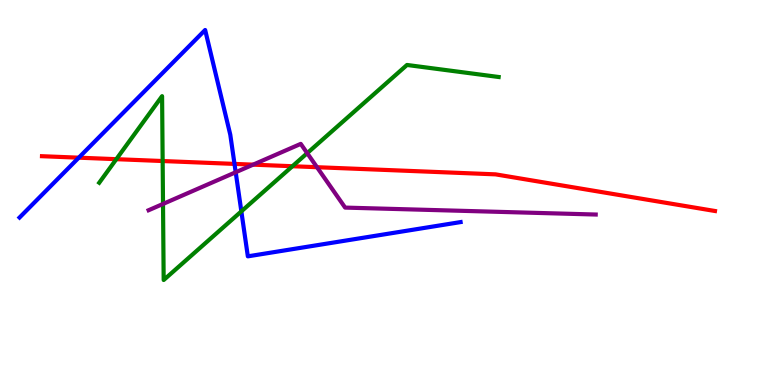[{'lines': ['blue', 'red'], 'intersections': [{'x': 1.02, 'y': 5.9}, {'x': 3.03, 'y': 5.74}]}, {'lines': ['green', 'red'], 'intersections': [{'x': 1.5, 'y': 5.87}, {'x': 2.1, 'y': 5.82}, {'x': 3.77, 'y': 5.68}]}, {'lines': ['purple', 'red'], 'intersections': [{'x': 3.27, 'y': 5.72}, {'x': 4.09, 'y': 5.66}]}, {'lines': ['blue', 'green'], 'intersections': [{'x': 3.11, 'y': 4.51}]}, {'lines': ['blue', 'purple'], 'intersections': [{'x': 3.04, 'y': 5.53}]}, {'lines': ['green', 'purple'], 'intersections': [{'x': 2.1, 'y': 4.7}, {'x': 3.96, 'y': 6.02}]}]